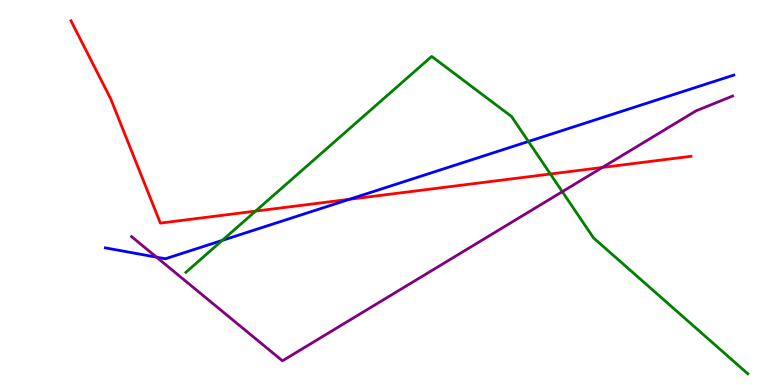[{'lines': ['blue', 'red'], 'intersections': [{'x': 4.51, 'y': 4.82}]}, {'lines': ['green', 'red'], 'intersections': [{'x': 3.3, 'y': 4.52}, {'x': 7.1, 'y': 5.48}]}, {'lines': ['purple', 'red'], 'intersections': [{'x': 7.77, 'y': 5.65}]}, {'lines': ['blue', 'green'], 'intersections': [{'x': 2.87, 'y': 3.76}, {'x': 6.82, 'y': 6.33}]}, {'lines': ['blue', 'purple'], 'intersections': [{'x': 2.02, 'y': 3.32}]}, {'lines': ['green', 'purple'], 'intersections': [{'x': 7.26, 'y': 5.02}]}]